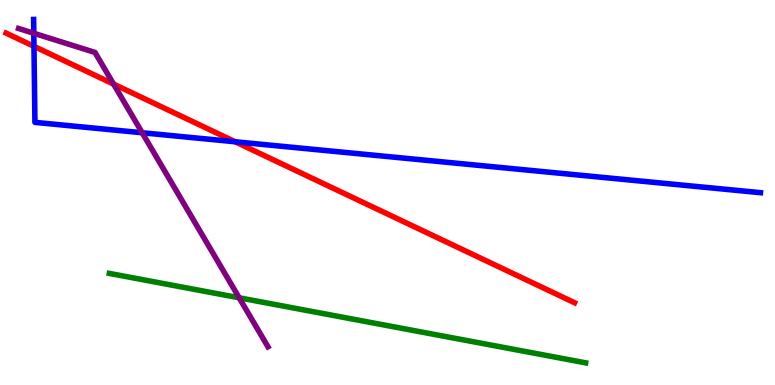[{'lines': ['blue', 'red'], 'intersections': [{'x': 0.438, 'y': 8.8}, {'x': 3.03, 'y': 6.32}]}, {'lines': ['green', 'red'], 'intersections': []}, {'lines': ['purple', 'red'], 'intersections': [{'x': 1.47, 'y': 7.82}]}, {'lines': ['blue', 'green'], 'intersections': []}, {'lines': ['blue', 'purple'], 'intersections': [{'x': 0.436, 'y': 9.14}, {'x': 1.83, 'y': 6.55}]}, {'lines': ['green', 'purple'], 'intersections': [{'x': 3.09, 'y': 2.27}]}]